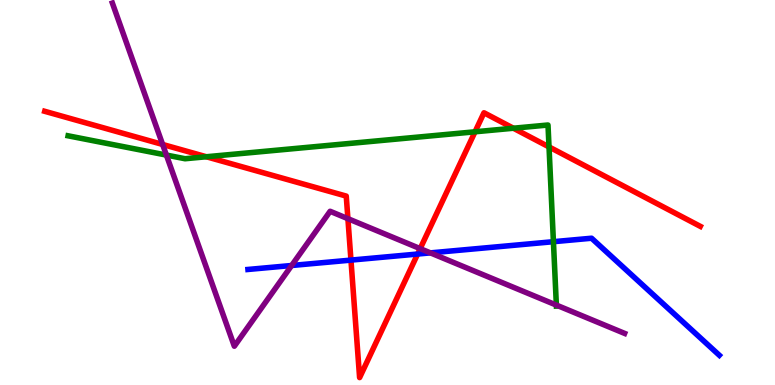[{'lines': ['blue', 'red'], 'intersections': [{'x': 4.53, 'y': 3.24}, {'x': 5.39, 'y': 3.4}]}, {'lines': ['green', 'red'], 'intersections': [{'x': 2.66, 'y': 5.93}, {'x': 6.13, 'y': 6.58}, {'x': 6.62, 'y': 6.67}, {'x': 7.08, 'y': 6.18}]}, {'lines': ['purple', 'red'], 'intersections': [{'x': 2.1, 'y': 6.25}, {'x': 4.49, 'y': 4.32}, {'x': 5.42, 'y': 3.54}]}, {'lines': ['blue', 'green'], 'intersections': [{'x': 7.14, 'y': 3.72}]}, {'lines': ['blue', 'purple'], 'intersections': [{'x': 3.76, 'y': 3.1}, {'x': 5.55, 'y': 3.43}]}, {'lines': ['green', 'purple'], 'intersections': [{'x': 2.15, 'y': 5.97}, {'x': 7.18, 'y': 2.08}]}]